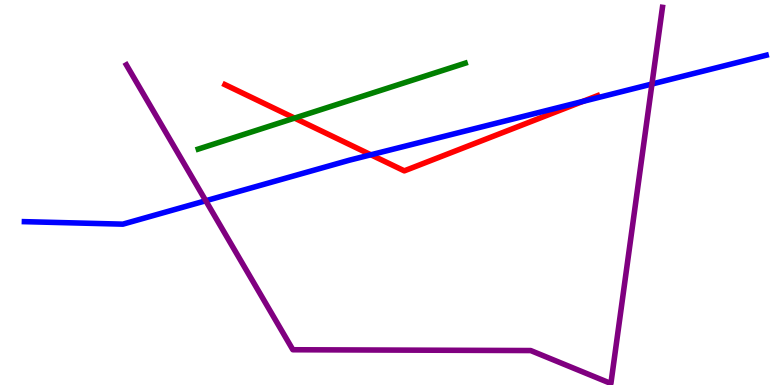[{'lines': ['blue', 'red'], 'intersections': [{'x': 4.79, 'y': 5.98}, {'x': 7.52, 'y': 7.36}]}, {'lines': ['green', 'red'], 'intersections': [{'x': 3.8, 'y': 6.93}]}, {'lines': ['purple', 'red'], 'intersections': []}, {'lines': ['blue', 'green'], 'intersections': []}, {'lines': ['blue', 'purple'], 'intersections': [{'x': 2.66, 'y': 4.79}, {'x': 8.41, 'y': 7.82}]}, {'lines': ['green', 'purple'], 'intersections': []}]